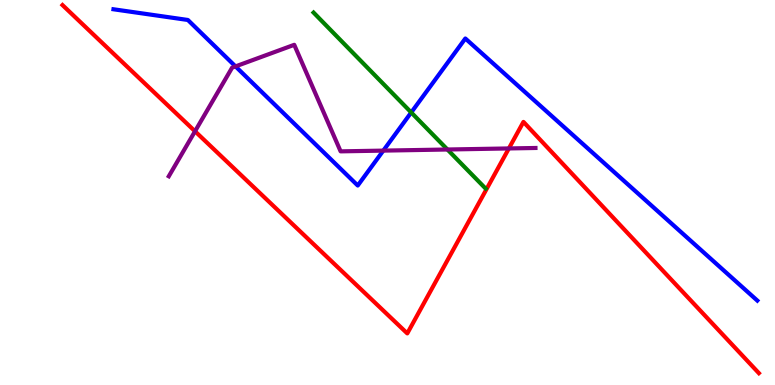[{'lines': ['blue', 'red'], 'intersections': []}, {'lines': ['green', 'red'], 'intersections': []}, {'lines': ['purple', 'red'], 'intersections': [{'x': 2.52, 'y': 6.59}, {'x': 6.57, 'y': 6.14}]}, {'lines': ['blue', 'green'], 'intersections': [{'x': 5.31, 'y': 7.08}]}, {'lines': ['blue', 'purple'], 'intersections': [{'x': 3.04, 'y': 8.28}, {'x': 4.95, 'y': 6.09}]}, {'lines': ['green', 'purple'], 'intersections': [{'x': 5.77, 'y': 6.12}]}]